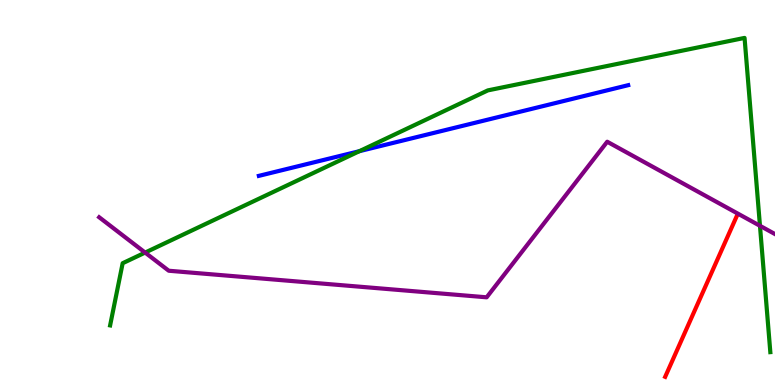[{'lines': ['blue', 'red'], 'intersections': []}, {'lines': ['green', 'red'], 'intersections': []}, {'lines': ['purple', 'red'], 'intersections': []}, {'lines': ['blue', 'green'], 'intersections': [{'x': 4.64, 'y': 6.07}]}, {'lines': ['blue', 'purple'], 'intersections': []}, {'lines': ['green', 'purple'], 'intersections': [{'x': 1.87, 'y': 3.44}, {'x': 9.81, 'y': 4.14}]}]